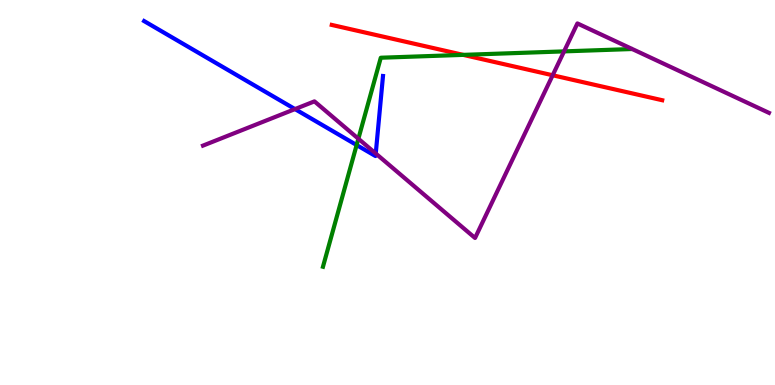[{'lines': ['blue', 'red'], 'intersections': []}, {'lines': ['green', 'red'], 'intersections': [{'x': 5.98, 'y': 8.57}]}, {'lines': ['purple', 'red'], 'intersections': [{'x': 7.13, 'y': 8.05}]}, {'lines': ['blue', 'green'], 'intersections': [{'x': 4.6, 'y': 6.23}]}, {'lines': ['blue', 'purple'], 'intersections': [{'x': 3.81, 'y': 7.17}, {'x': 4.85, 'y': 6.01}]}, {'lines': ['green', 'purple'], 'intersections': [{'x': 4.62, 'y': 6.4}, {'x': 7.28, 'y': 8.67}]}]